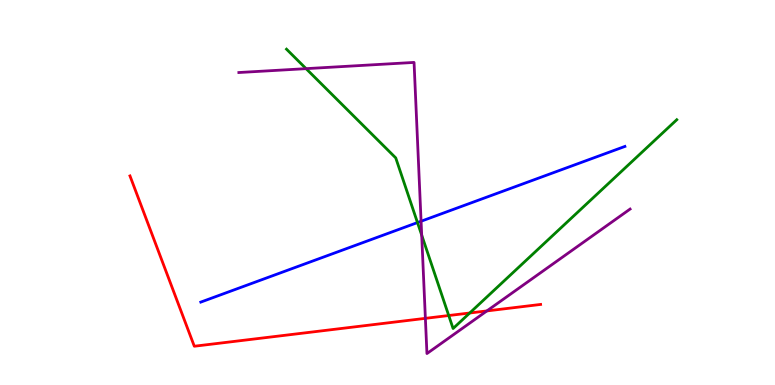[{'lines': ['blue', 'red'], 'intersections': []}, {'lines': ['green', 'red'], 'intersections': [{'x': 5.79, 'y': 1.8}, {'x': 6.06, 'y': 1.87}]}, {'lines': ['purple', 'red'], 'intersections': [{'x': 5.49, 'y': 1.73}, {'x': 6.28, 'y': 1.92}]}, {'lines': ['blue', 'green'], 'intersections': [{'x': 5.39, 'y': 4.22}]}, {'lines': ['blue', 'purple'], 'intersections': [{'x': 5.43, 'y': 4.25}]}, {'lines': ['green', 'purple'], 'intersections': [{'x': 3.95, 'y': 8.22}, {'x': 5.44, 'y': 3.89}]}]